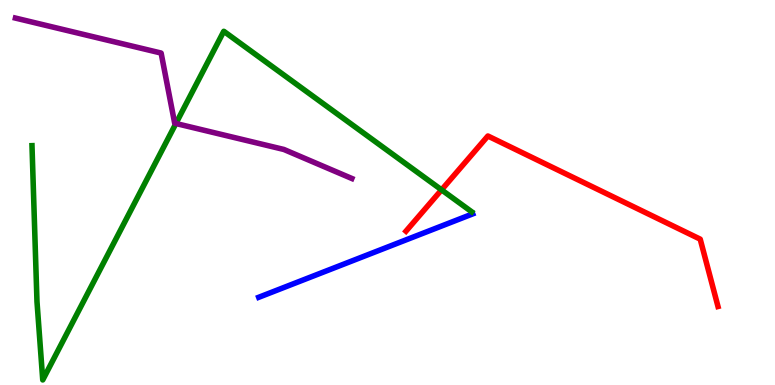[{'lines': ['blue', 'red'], 'intersections': []}, {'lines': ['green', 'red'], 'intersections': [{'x': 5.7, 'y': 5.07}]}, {'lines': ['purple', 'red'], 'intersections': []}, {'lines': ['blue', 'green'], 'intersections': []}, {'lines': ['blue', 'purple'], 'intersections': []}, {'lines': ['green', 'purple'], 'intersections': [{'x': 2.27, 'y': 6.79}]}]